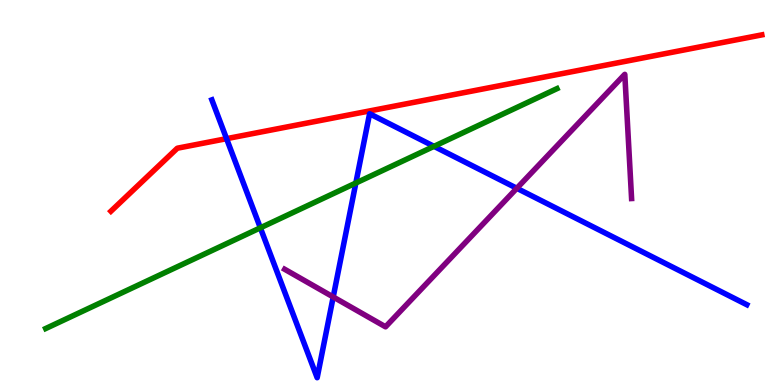[{'lines': ['blue', 'red'], 'intersections': [{'x': 2.92, 'y': 6.4}]}, {'lines': ['green', 'red'], 'intersections': []}, {'lines': ['purple', 'red'], 'intersections': []}, {'lines': ['blue', 'green'], 'intersections': [{'x': 3.36, 'y': 4.08}, {'x': 4.59, 'y': 5.25}, {'x': 5.6, 'y': 6.2}]}, {'lines': ['blue', 'purple'], 'intersections': [{'x': 4.3, 'y': 2.29}, {'x': 6.67, 'y': 5.11}]}, {'lines': ['green', 'purple'], 'intersections': []}]